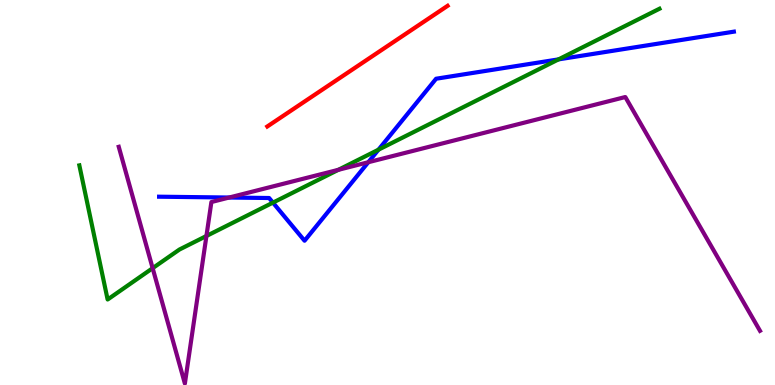[{'lines': ['blue', 'red'], 'intersections': []}, {'lines': ['green', 'red'], 'intersections': []}, {'lines': ['purple', 'red'], 'intersections': []}, {'lines': ['blue', 'green'], 'intersections': [{'x': 3.52, 'y': 4.74}, {'x': 4.88, 'y': 6.11}, {'x': 7.21, 'y': 8.46}]}, {'lines': ['blue', 'purple'], 'intersections': [{'x': 2.96, 'y': 4.87}, {'x': 4.75, 'y': 5.79}]}, {'lines': ['green', 'purple'], 'intersections': [{'x': 1.97, 'y': 3.03}, {'x': 2.66, 'y': 3.87}, {'x': 4.37, 'y': 5.59}]}]